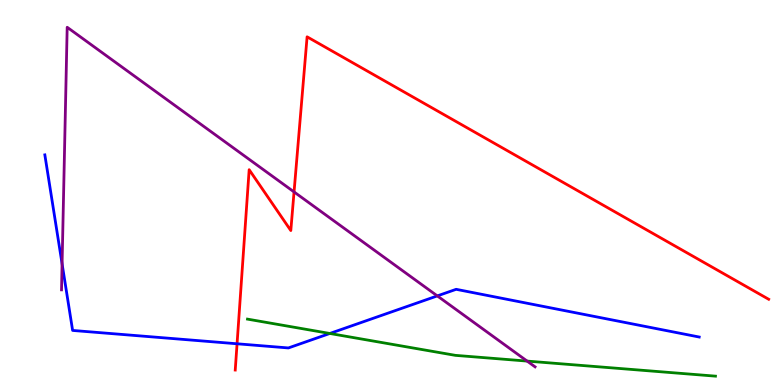[{'lines': ['blue', 'red'], 'intersections': [{'x': 3.06, 'y': 1.07}]}, {'lines': ['green', 'red'], 'intersections': []}, {'lines': ['purple', 'red'], 'intersections': [{'x': 3.79, 'y': 5.01}]}, {'lines': ['blue', 'green'], 'intersections': [{'x': 4.26, 'y': 1.34}]}, {'lines': ['blue', 'purple'], 'intersections': [{'x': 0.801, 'y': 3.15}, {'x': 5.64, 'y': 2.31}]}, {'lines': ['green', 'purple'], 'intersections': [{'x': 6.8, 'y': 0.621}]}]